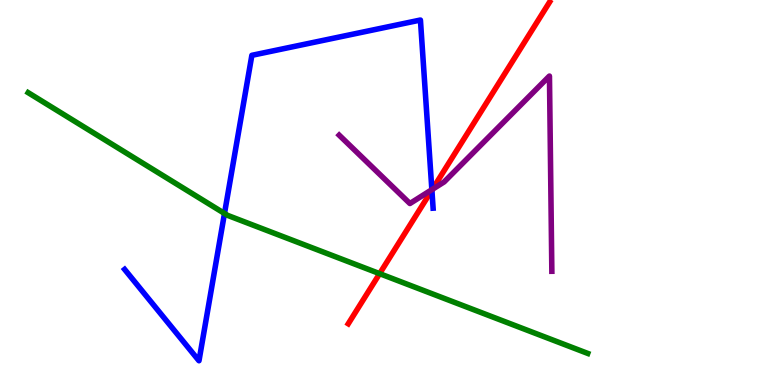[{'lines': ['blue', 'red'], 'intersections': [{'x': 5.57, 'y': 5.06}]}, {'lines': ['green', 'red'], 'intersections': [{'x': 4.9, 'y': 2.89}]}, {'lines': ['purple', 'red'], 'intersections': [{'x': 5.58, 'y': 5.08}]}, {'lines': ['blue', 'green'], 'intersections': [{'x': 2.9, 'y': 4.46}]}, {'lines': ['blue', 'purple'], 'intersections': [{'x': 5.57, 'y': 5.07}]}, {'lines': ['green', 'purple'], 'intersections': []}]